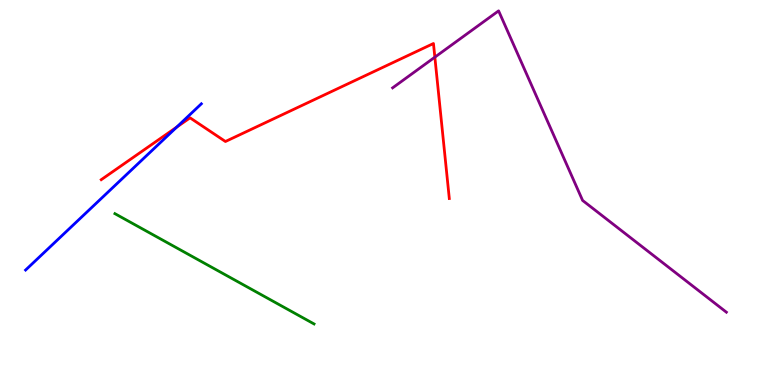[{'lines': ['blue', 'red'], 'intersections': [{'x': 2.28, 'y': 6.7}]}, {'lines': ['green', 'red'], 'intersections': []}, {'lines': ['purple', 'red'], 'intersections': [{'x': 5.61, 'y': 8.51}]}, {'lines': ['blue', 'green'], 'intersections': []}, {'lines': ['blue', 'purple'], 'intersections': []}, {'lines': ['green', 'purple'], 'intersections': []}]